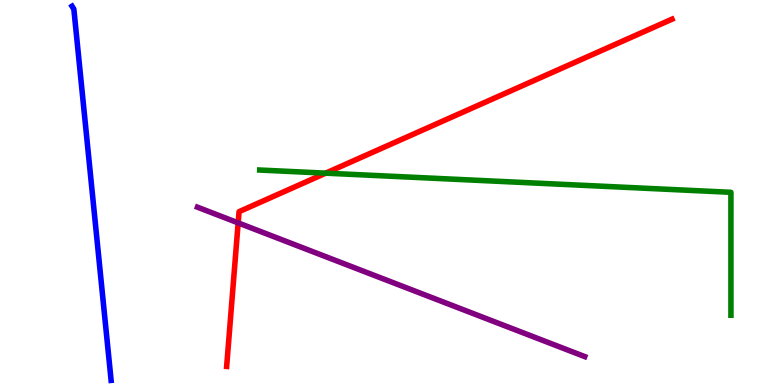[{'lines': ['blue', 'red'], 'intersections': []}, {'lines': ['green', 'red'], 'intersections': [{'x': 4.2, 'y': 5.5}]}, {'lines': ['purple', 'red'], 'intersections': [{'x': 3.07, 'y': 4.21}]}, {'lines': ['blue', 'green'], 'intersections': []}, {'lines': ['blue', 'purple'], 'intersections': []}, {'lines': ['green', 'purple'], 'intersections': []}]